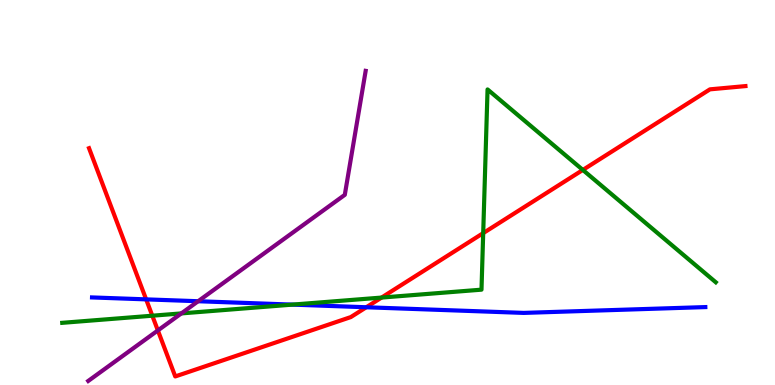[{'lines': ['blue', 'red'], 'intersections': [{'x': 1.89, 'y': 2.22}, {'x': 4.73, 'y': 2.02}]}, {'lines': ['green', 'red'], 'intersections': [{'x': 1.97, 'y': 1.8}, {'x': 4.92, 'y': 2.27}, {'x': 6.23, 'y': 3.94}, {'x': 7.52, 'y': 5.59}]}, {'lines': ['purple', 'red'], 'intersections': [{'x': 2.04, 'y': 1.42}]}, {'lines': ['blue', 'green'], 'intersections': [{'x': 3.77, 'y': 2.09}]}, {'lines': ['blue', 'purple'], 'intersections': [{'x': 2.56, 'y': 2.18}]}, {'lines': ['green', 'purple'], 'intersections': [{'x': 2.34, 'y': 1.86}]}]